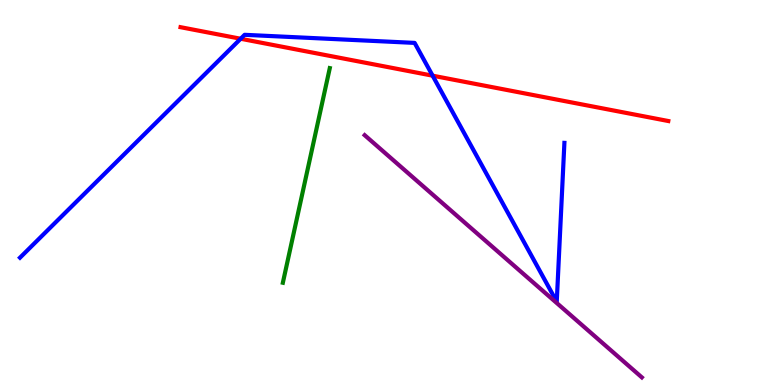[{'lines': ['blue', 'red'], 'intersections': [{'x': 3.11, 'y': 8.99}, {'x': 5.58, 'y': 8.03}]}, {'lines': ['green', 'red'], 'intersections': []}, {'lines': ['purple', 'red'], 'intersections': []}, {'lines': ['blue', 'green'], 'intersections': []}, {'lines': ['blue', 'purple'], 'intersections': []}, {'lines': ['green', 'purple'], 'intersections': []}]